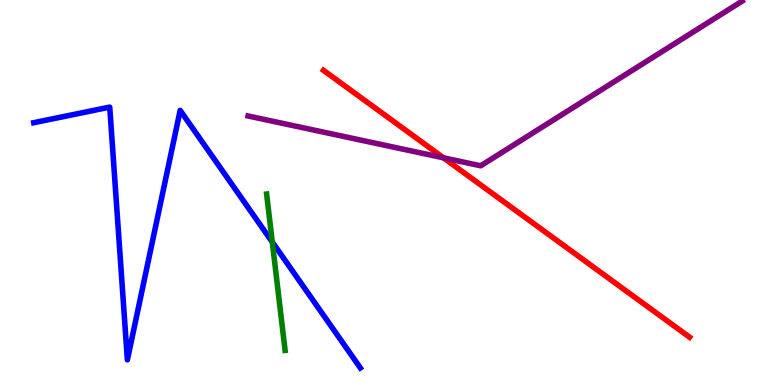[{'lines': ['blue', 'red'], 'intersections': []}, {'lines': ['green', 'red'], 'intersections': []}, {'lines': ['purple', 'red'], 'intersections': [{'x': 5.72, 'y': 5.9}]}, {'lines': ['blue', 'green'], 'intersections': [{'x': 3.51, 'y': 3.71}]}, {'lines': ['blue', 'purple'], 'intersections': []}, {'lines': ['green', 'purple'], 'intersections': []}]